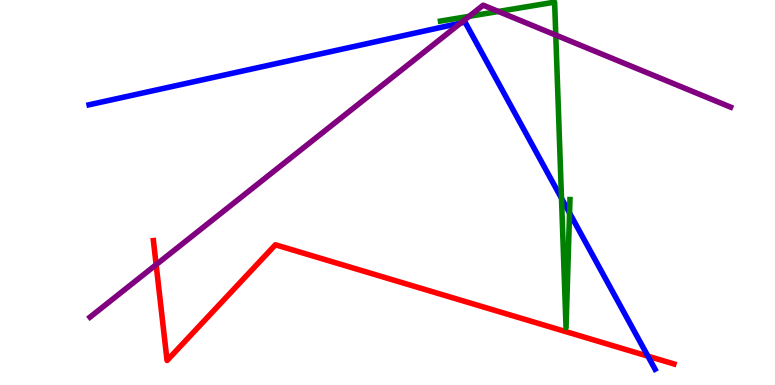[{'lines': ['blue', 'red'], 'intersections': [{'x': 8.36, 'y': 0.749}]}, {'lines': ['green', 'red'], 'intersections': []}, {'lines': ['purple', 'red'], 'intersections': [{'x': 2.01, 'y': 3.13}]}, {'lines': ['blue', 'green'], 'intersections': [{'x': 7.25, 'y': 4.85}, {'x': 7.35, 'y': 4.47}]}, {'lines': ['blue', 'purple'], 'intersections': [{'x': 5.94, 'y': 9.4}]}, {'lines': ['green', 'purple'], 'intersections': [{'x': 6.05, 'y': 9.58}, {'x': 6.43, 'y': 9.7}, {'x': 7.17, 'y': 9.09}]}]